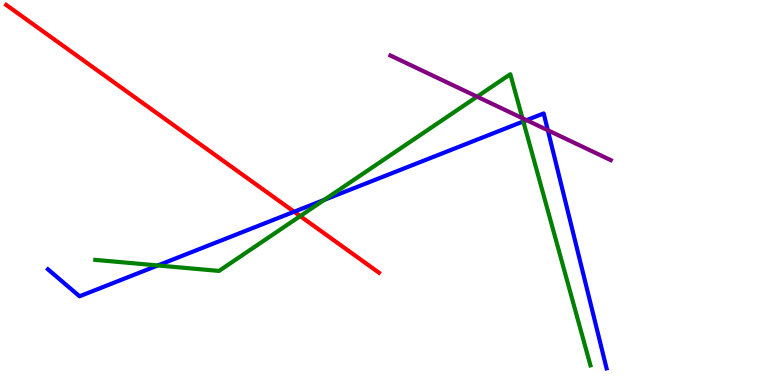[{'lines': ['blue', 'red'], 'intersections': [{'x': 3.8, 'y': 4.5}]}, {'lines': ['green', 'red'], 'intersections': [{'x': 3.87, 'y': 4.39}]}, {'lines': ['purple', 'red'], 'intersections': []}, {'lines': ['blue', 'green'], 'intersections': [{'x': 2.04, 'y': 3.1}, {'x': 4.18, 'y': 4.81}, {'x': 6.75, 'y': 6.85}]}, {'lines': ['blue', 'purple'], 'intersections': [{'x': 6.79, 'y': 6.88}, {'x': 7.07, 'y': 6.62}]}, {'lines': ['green', 'purple'], 'intersections': [{'x': 6.16, 'y': 7.49}, {'x': 6.74, 'y': 6.93}]}]